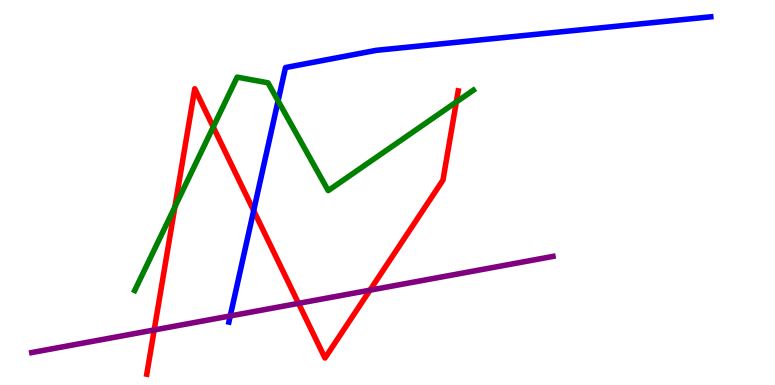[{'lines': ['blue', 'red'], 'intersections': [{'x': 3.27, 'y': 4.53}]}, {'lines': ['green', 'red'], 'intersections': [{'x': 2.26, 'y': 4.63}, {'x': 2.75, 'y': 6.7}, {'x': 5.89, 'y': 7.35}]}, {'lines': ['purple', 'red'], 'intersections': [{'x': 1.99, 'y': 1.43}, {'x': 3.85, 'y': 2.12}, {'x': 4.77, 'y': 2.46}]}, {'lines': ['blue', 'green'], 'intersections': [{'x': 3.59, 'y': 7.38}]}, {'lines': ['blue', 'purple'], 'intersections': [{'x': 2.97, 'y': 1.79}]}, {'lines': ['green', 'purple'], 'intersections': []}]